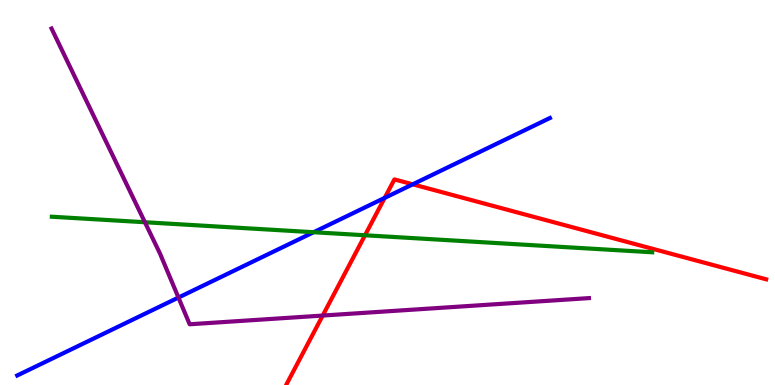[{'lines': ['blue', 'red'], 'intersections': [{'x': 4.96, 'y': 4.86}, {'x': 5.33, 'y': 5.21}]}, {'lines': ['green', 'red'], 'intersections': [{'x': 4.71, 'y': 3.89}]}, {'lines': ['purple', 'red'], 'intersections': [{'x': 4.16, 'y': 1.8}]}, {'lines': ['blue', 'green'], 'intersections': [{'x': 4.05, 'y': 3.97}]}, {'lines': ['blue', 'purple'], 'intersections': [{'x': 2.3, 'y': 2.27}]}, {'lines': ['green', 'purple'], 'intersections': [{'x': 1.87, 'y': 4.23}]}]